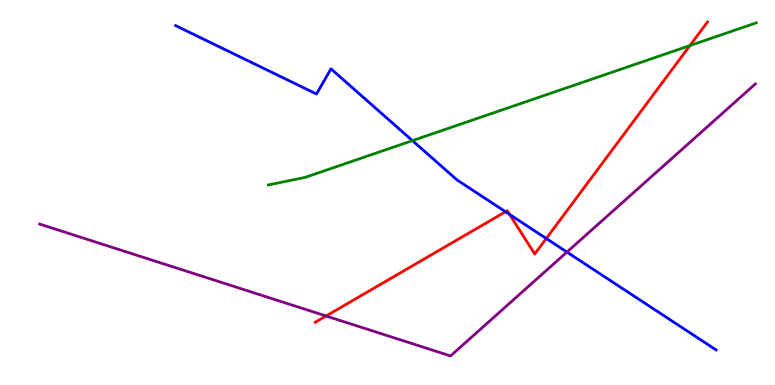[{'lines': ['blue', 'red'], 'intersections': [{'x': 6.52, 'y': 4.5}, {'x': 6.58, 'y': 4.43}, {'x': 7.05, 'y': 3.81}]}, {'lines': ['green', 'red'], 'intersections': [{'x': 8.9, 'y': 8.82}]}, {'lines': ['purple', 'red'], 'intersections': [{'x': 4.21, 'y': 1.79}]}, {'lines': ['blue', 'green'], 'intersections': [{'x': 5.32, 'y': 6.35}]}, {'lines': ['blue', 'purple'], 'intersections': [{'x': 7.32, 'y': 3.45}]}, {'lines': ['green', 'purple'], 'intersections': []}]